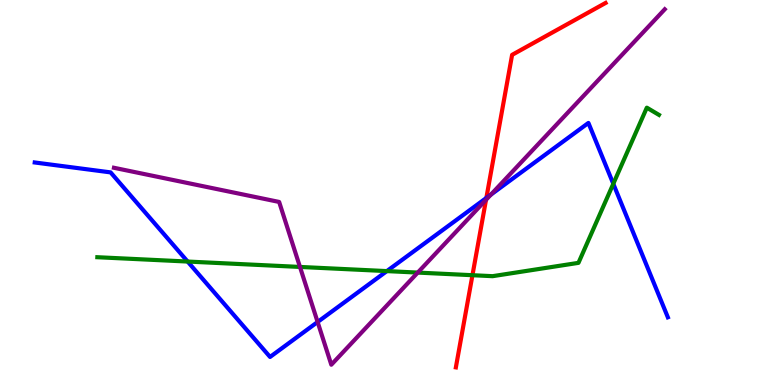[{'lines': ['blue', 'red'], 'intersections': [{'x': 6.28, 'y': 4.86}]}, {'lines': ['green', 'red'], 'intersections': [{'x': 6.1, 'y': 2.85}]}, {'lines': ['purple', 'red'], 'intersections': [{'x': 6.27, 'y': 4.81}]}, {'lines': ['blue', 'green'], 'intersections': [{'x': 2.42, 'y': 3.21}, {'x': 4.99, 'y': 2.96}, {'x': 7.91, 'y': 5.23}]}, {'lines': ['blue', 'purple'], 'intersections': [{'x': 4.1, 'y': 1.64}, {'x': 6.33, 'y': 4.94}]}, {'lines': ['green', 'purple'], 'intersections': [{'x': 3.87, 'y': 3.07}, {'x': 5.39, 'y': 2.92}]}]